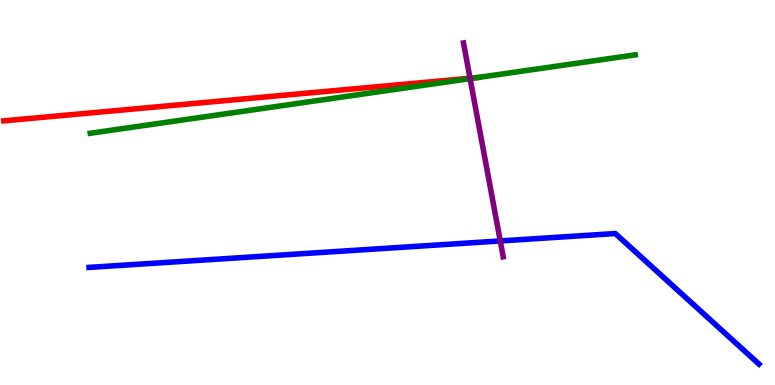[{'lines': ['blue', 'red'], 'intersections': []}, {'lines': ['green', 'red'], 'intersections': [{'x': 6.16, 'y': 7.99}]}, {'lines': ['purple', 'red'], 'intersections': [{'x': 6.06, 'y': 7.97}]}, {'lines': ['blue', 'green'], 'intersections': []}, {'lines': ['blue', 'purple'], 'intersections': [{'x': 6.45, 'y': 3.74}]}, {'lines': ['green', 'purple'], 'intersections': [{'x': 6.07, 'y': 7.96}]}]